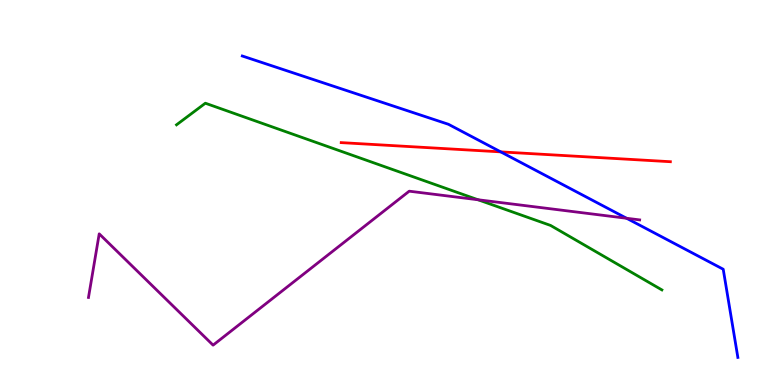[{'lines': ['blue', 'red'], 'intersections': [{'x': 6.46, 'y': 6.06}]}, {'lines': ['green', 'red'], 'intersections': []}, {'lines': ['purple', 'red'], 'intersections': []}, {'lines': ['blue', 'green'], 'intersections': []}, {'lines': ['blue', 'purple'], 'intersections': [{'x': 8.09, 'y': 4.33}]}, {'lines': ['green', 'purple'], 'intersections': [{'x': 6.17, 'y': 4.81}]}]